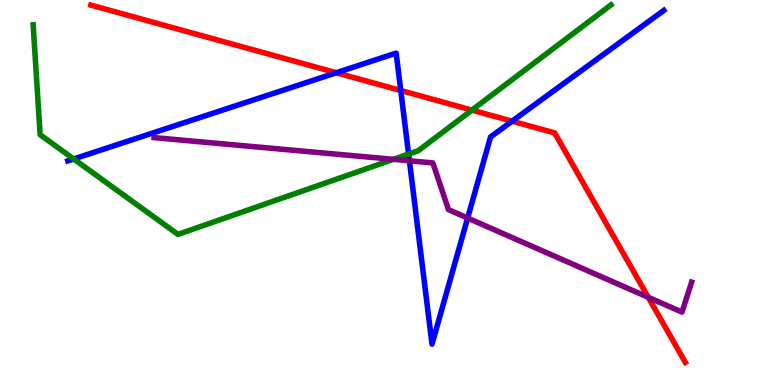[{'lines': ['blue', 'red'], 'intersections': [{'x': 4.34, 'y': 8.11}, {'x': 5.17, 'y': 7.65}, {'x': 6.61, 'y': 6.85}]}, {'lines': ['green', 'red'], 'intersections': [{'x': 6.09, 'y': 7.14}]}, {'lines': ['purple', 'red'], 'intersections': [{'x': 8.37, 'y': 2.28}]}, {'lines': ['blue', 'green'], 'intersections': [{'x': 0.951, 'y': 5.87}, {'x': 5.27, 'y': 6.0}]}, {'lines': ['blue', 'purple'], 'intersections': [{'x': 5.28, 'y': 5.82}, {'x': 6.03, 'y': 4.34}]}, {'lines': ['green', 'purple'], 'intersections': [{'x': 5.08, 'y': 5.86}]}]